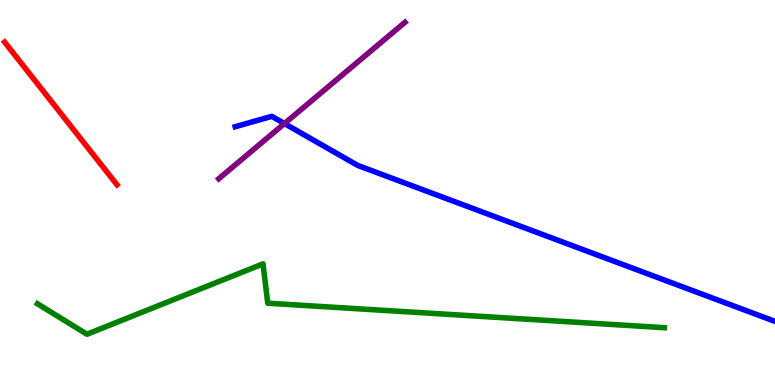[{'lines': ['blue', 'red'], 'intersections': []}, {'lines': ['green', 'red'], 'intersections': []}, {'lines': ['purple', 'red'], 'intersections': []}, {'lines': ['blue', 'green'], 'intersections': []}, {'lines': ['blue', 'purple'], 'intersections': [{'x': 3.67, 'y': 6.79}]}, {'lines': ['green', 'purple'], 'intersections': []}]